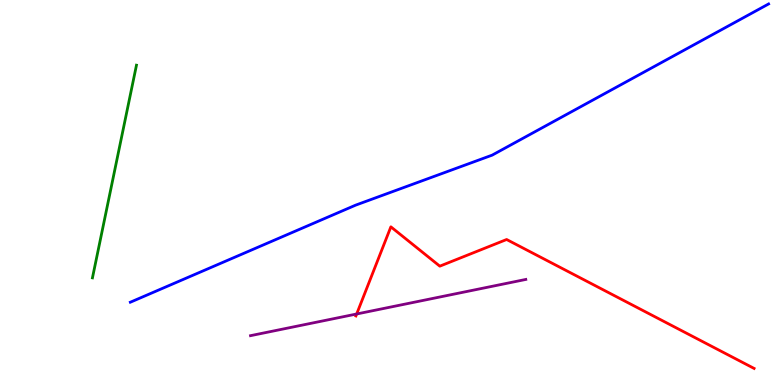[{'lines': ['blue', 'red'], 'intersections': []}, {'lines': ['green', 'red'], 'intersections': []}, {'lines': ['purple', 'red'], 'intersections': [{'x': 4.6, 'y': 1.84}]}, {'lines': ['blue', 'green'], 'intersections': []}, {'lines': ['blue', 'purple'], 'intersections': []}, {'lines': ['green', 'purple'], 'intersections': []}]